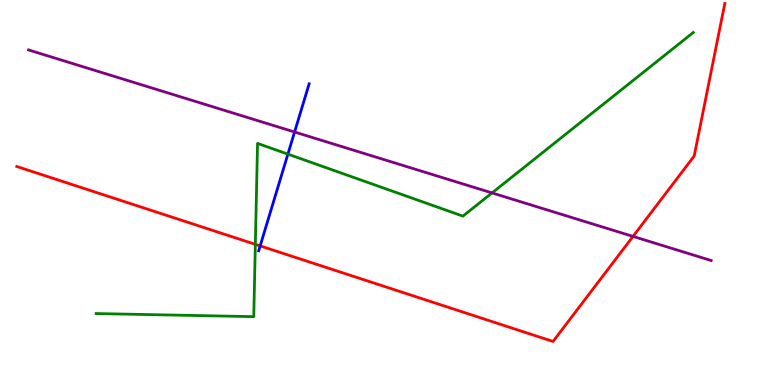[{'lines': ['blue', 'red'], 'intersections': [{'x': 3.36, 'y': 3.61}]}, {'lines': ['green', 'red'], 'intersections': [{'x': 3.29, 'y': 3.65}]}, {'lines': ['purple', 'red'], 'intersections': [{'x': 8.17, 'y': 3.86}]}, {'lines': ['blue', 'green'], 'intersections': [{'x': 3.71, 'y': 6.0}]}, {'lines': ['blue', 'purple'], 'intersections': [{'x': 3.8, 'y': 6.57}]}, {'lines': ['green', 'purple'], 'intersections': [{'x': 6.35, 'y': 4.99}]}]